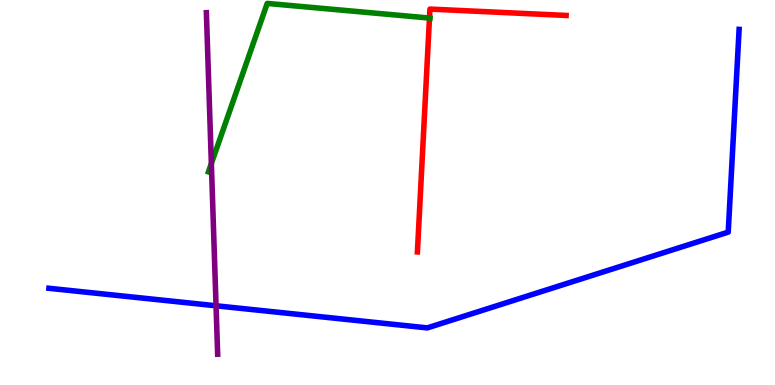[{'lines': ['blue', 'red'], 'intersections': []}, {'lines': ['green', 'red'], 'intersections': [{'x': 5.54, 'y': 9.53}]}, {'lines': ['purple', 'red'], 'intersections': []}, {'lines': ['blue', 'green'], 'intersections': []}, {'lines': ['blue', 'purple'], 'intersections': [{'x': 2.79, 'y': 2.06}]}, {'lines': ['green', 'purple'], 'intersections': [{'x': 2.73, 'y': 5.75}]}]